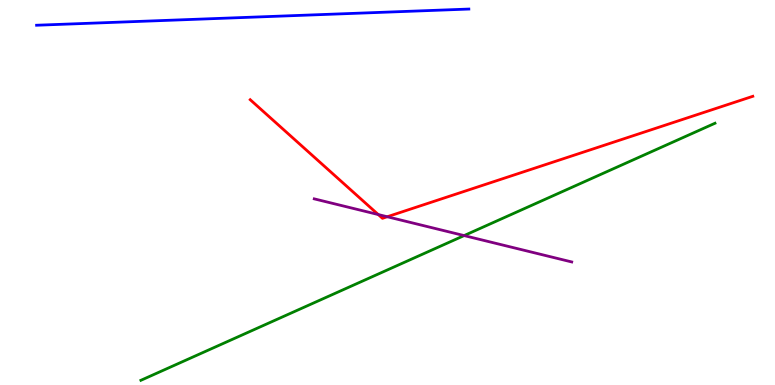[{'lines': ['blue', 'red'], 'intersections': []}, {'lines': ['green', 'red'], 'intersections': []}, {'lines': ['purple', 'red'], 'intersections': [{'x': 4.88, 'y': 4.43}, {'x': 5.0, 'y': 4.37}]}, {'lines': ['blue', 'green'], 'intersections': []}, {'lines': ['blue', 'purple'], 'intersections': []}, {'lines': ['green', 'purple'], 'intersections': [{'x': 5.99, 'y': 3.88}]}]